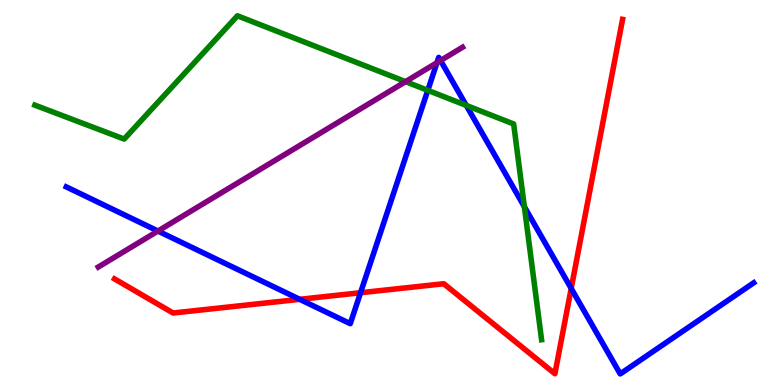[{'lines': ['blue', 'red'], 'intersections': [{'x': 3.87, 'y': 2.23}, {'x': 4.65, 'y': 2.4}, {'x': 7.37, 'y': 2.51}]}, {'lines': ['green', 'red'], 'intersections': []}, {'lines': ['purple', 'red'], 'intersections': []}, {'lines': ['blue', 'green'], 'intersections': [{'x': 5.52, 'y': 7.65}, {'x': 6.02, 'y': 7.26}, {'x': 6.77, 'y': 4.63}]}, {'lines': ['blue', 'purple'], 'intersections': [{'x': 2.04, 'y': 4.0}, {'x': 5.64, 'y': 8.37}, {'x': 5.68, 'y': 8.43}]}, {'lines': ['green', 'purple'], 'intersections': [{'x': 5.23, 'y': 7.88}]}]